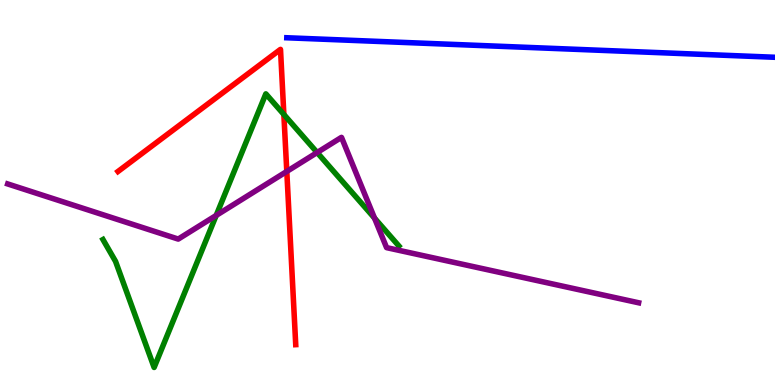[{'lines': ['blue', 'red'], 'intersections': []}, {'lines': ['green', 'red'], 'intersections': [{'x': 3.66, 'y': 7.03}]}, {'lines': ['purple', 'red'], 'intersections': [{'x': 3.7, 'y': 5.55}]}, {'lines': ['blue', 'green'], 'intersections': []}, {'lines': ['blue', 'purple'], 'intersections': []}, {'lines': ['green', 'purple'], 'intersections': [{'x': 2.79, 'y': 4.4}, {'x': 4.09, 'y': 6.04}, {'x': 4.83, 'y': 4.33}]}]